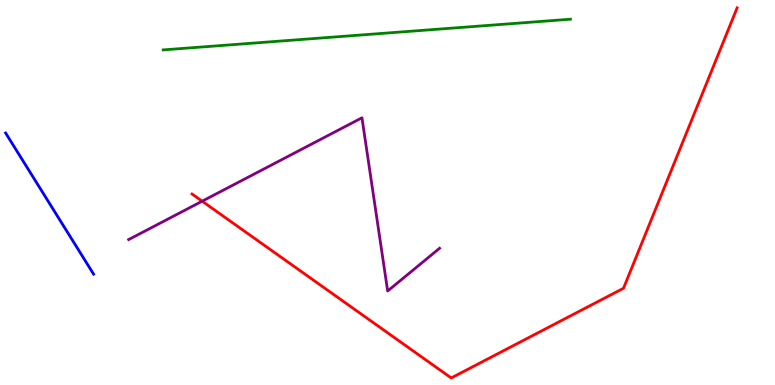[{'lines': ['blue', 'red'], 'intersections': []}, {'lines': ['green', 'red'], 'intersections': []}, {'lines': ['purple', 'red'], 'intersections': [{'x': 2.61, 'y': 4.77}]}, {'lines': ['blue', 'green'], 'intersections': []}, {'lines': ['blue', 'purple'], 'intersections': []}, {'lines': ['green', 'purple'], 'intersections': []}]